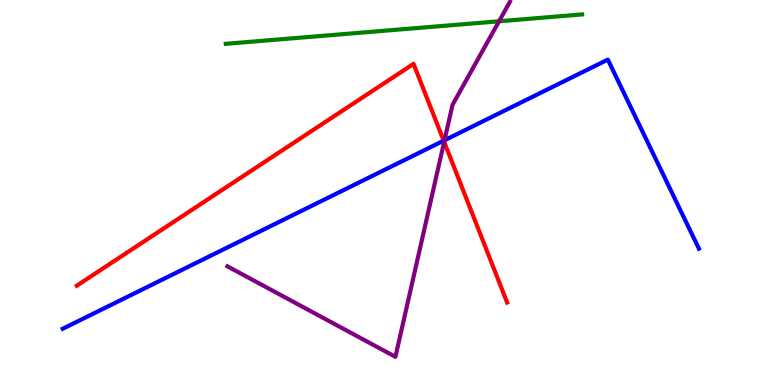[{'lines': ['blue', 'red'], 'intersections': [{'x': 5.72, 'y': 6.35}]}, {'lines': ['green', 'red'], 'intersections': []}, {'lines': ['purple', 'red'], 'intersections': [{'x': 5.73, 'y': 6.32}]}, {'lines': ['blue', 'green'], 'intersections': []}, {'lines': ['blue', 'purple'], 'intersections': [{'x': 5.74, 'y': 6.36}]}, {'lines': ['green', 'purple'], 'intersections': [{'x': 6.44, 'y': 9.45}]}]